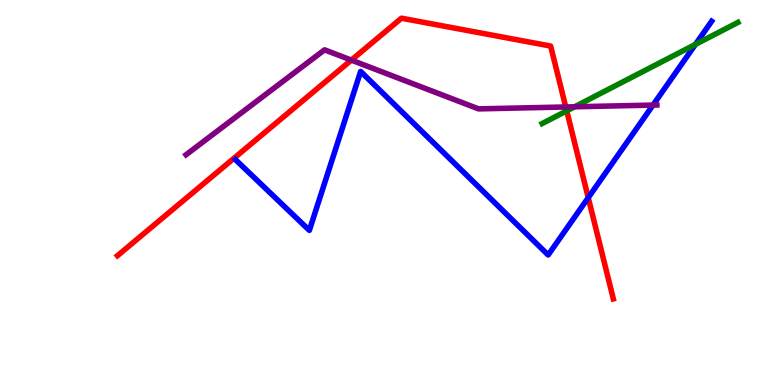[{'lines': ['blue', 'red'], 'intersections': [{'x': 7.59, 'y': 4.87}]}, {'lines': ['green', 'red'], 'intersections': [{'x': 7.31, 'y': 7.12}]}, {'lines': ['purple', 'red'], 'intersections': [{'x': 4.53, 'y': 8.44}, {'x': 7.3, 'y': 7.22}]}, {'lines': ['blue', 'green'], 'intersections': [{'x': 8.97, 'y': 8.85}]}, {'lines': ['blue', 'purple'], 'intersections': [{'x': 8.43, 'y': 7.27}]}, {'lines': ['green', 'purple'], 'intersections': [{'x': 7.41, 'y': 7.23}]}]